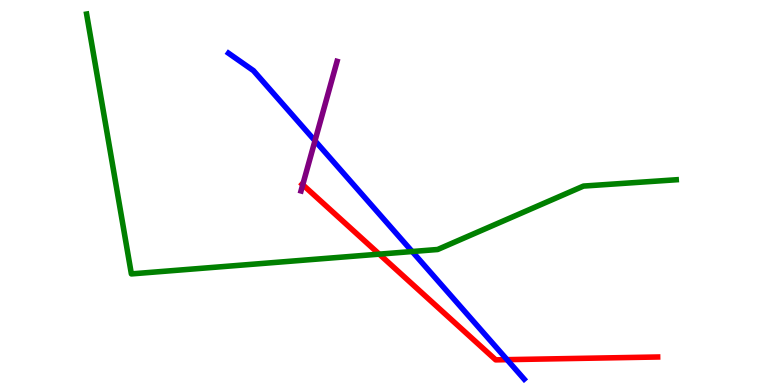[{'lines': ['blue', 'red'], 'intersections': [{'x': 6.54, 'y': 0.658}]}, {'lines': ['green', 'red'], 'intersections': [{'x': 4.89, 'y': 3.4}]}, {'lines': ['purple', 'red'], 'intersections': [{'x': 3.91, 'y': 5.2}]}, {'lines': ['blue', 'green'], 'intersections': [{'x': 5.32, 'y': 3.47}]}, {'lines': ['blue', 'purple'], 'intersections': [{'x': 4.06, 'y': 6.34}]}, {'lines': ['green', 'purple'], 'intersections': []}]